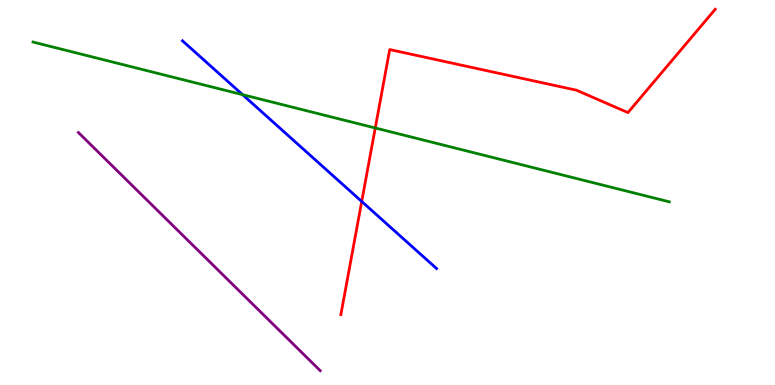[{'lines': ['blue', 'red'], 'intersections': [{'x': 4.67, 'y': 4.77}]}, {'lines': ['green', 'red'], 'intersections': [{'x': 4.84, 'y': 6.68}]}, {'lines': ['purple', 'red'], 'intersections': []}, {'lines': ['blue', 'green'], 'intersections': [{'x': 3.13, 'y': 7.54}]}, {'lines': ['blue', 'purple'], 'intersections': []}, {'lines': ['green', 'purple'], 'intersections': []}]